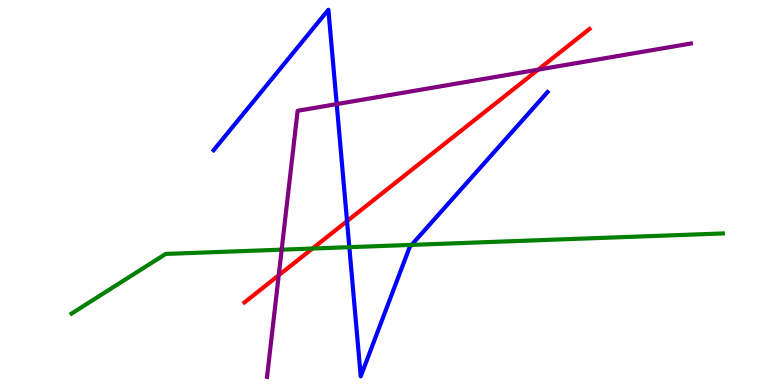[{'lines': ['blue', 'red'], 'intersections': [{'x': 4.48, 'y': 4.26}]}, {'lines': ['green', 'red'], 'intersections': [{'x': 4.03, 'y': 3.54}]}, {'lines': ['purple', 'red'], 'intersections': [{'x': 3.6, 'y': 2.85}, {'x': 6.94, 'y': 8.19}]}, {'lines': ['blue', 'green'], 'intersections': [{'x': 4.51, 'y': 3.58}, {'x': 5.31, 'y': 3.64}]}, {'lines': ['blue', 'purple'], 'intersections': [{'x': 4.34, 'y': 7.3}]}, {'lines': ['green', 'purple'], 'intersections': [{'x': 3.63, 'y': 3.52}]}]